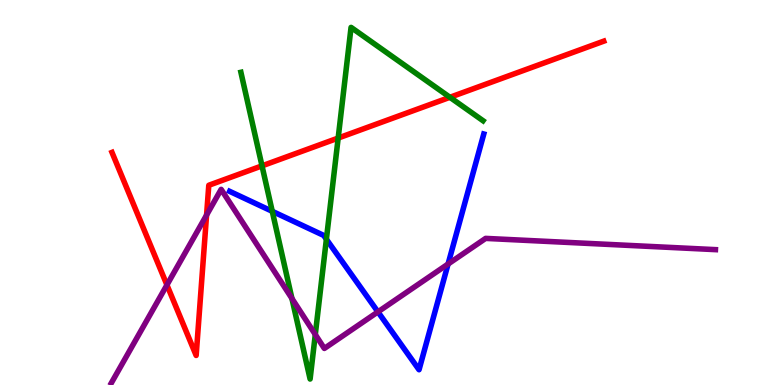[{'lines': ['blue', 'red'], 'intersections': []}, {'lines': ['green', 'red'], 'intersections': [{'x': 3.38, 'y': 5.69}, {'x': 4.36, 'y': 6.41}, {'x': 5.81, 'y': 7.47}]}, {'lines': ['purple', 'red'], 'intersections': [{'x': 2.15, 'y': 2.6}, {'x': 2.67, 'y': 4.41}]}, {'lines': ['blue', 'green'], 'intersections': [{'x': 3.51, 'y': 4.51}, {'x': 4.21, 'y': 3.79}]}, {'lines': ['blue', 'purple'], 'intersections': [{'x': 4.88, 'y': 1.9}, {'x': 5.78, 'y': 3.14}]}, {'lines': ['green', 'purple'], 'intersections': [{'x': 3.77, 'y': 2.25}, {'x': 4.07, 'y': 1.31}]}]